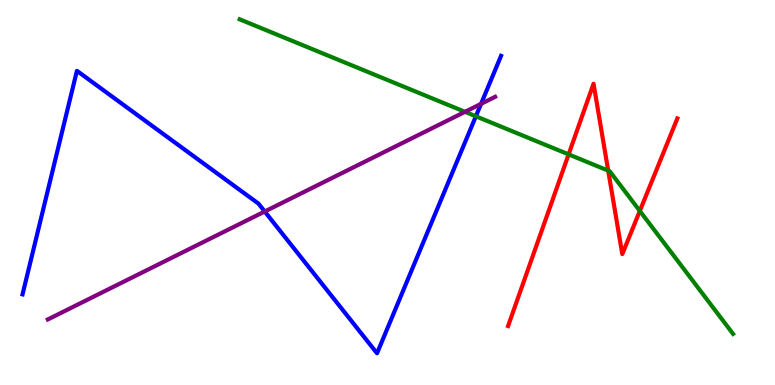[{'lines': ['blue', 'red'], 'intersections': []}, {'lines': ['green', 'red'], 'intersections': [{'x': 7.34, 'y': 5.99}, {'x': 7.85, 'y': 5.57}, {'x': 8.26, 'y': 4.52}]}, {'lines': ['purple', 'red'], 'intersections': []}, {'lines': ['blue', 'green'], 'intersections': [{'x': 6.14, 'y': 6.98}]}, {'lines': ['blue', 'purple'], 'intersections': [{'x': 3.42, 'y': 4.51}, {'x': 6.21, 'y': 7.3}]}, {'lines': ['green', 'purple'], 'intersections': [{'x': 6.0, 'y': 7.1}]}]